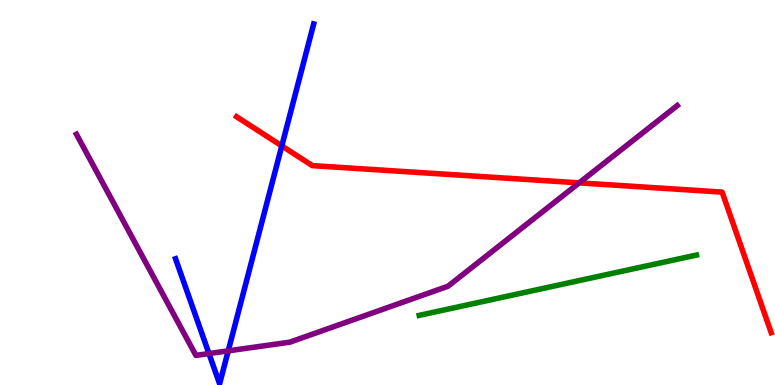[{'lines': ['blue', 'red'], 'intersections': [{'x': 3.64, 'y': 6.21}]}, {'lines': ['green', 'red'], 'intersections': []}, {'lines': ['purple', 'red'], 'intersections': [{'x': 7.47, 'y': 5.25}]}, {'lines': ['blue', 'green'], 'intersections': []}, {'lines': ['blue', 'purple'], 'intersections': [{'x': 2.7, 'y': 0.816}, {'x': 2.94, 'y': 0.887}]}, {'lines': ['green', 'purple'], 'intersections': []}]